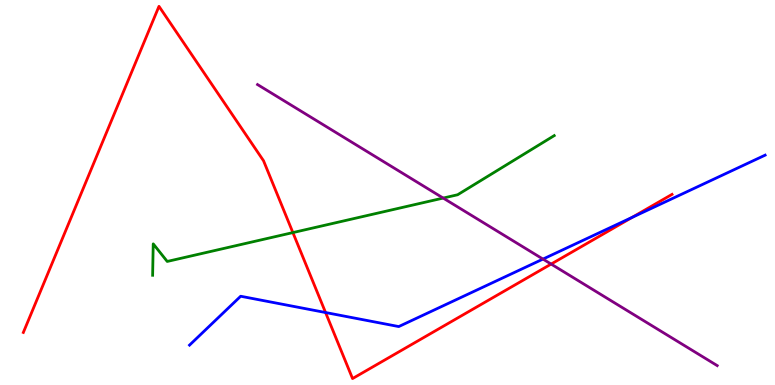[{'lines': ['blue', 'red'], 'intersections': [{'x': 4.2, 'y': 1.88}, {'x': 8.16, 'y': 4.35}]}, {'lines': ['green', 'red'], 'intersections': [{'x': 3.78, 'y': 3.96}]}, {'lines': ['purple', 'red'], 'intersections': [{'x': 7.11, 'y': 3.14}]}, {'lines': ['blue', 'green'], 'intersections': []}, {'lines': ['blue', 'purple'], 'intersections': [{'x': 7.01, 'y': 3.27}]}, {'lines': ['green', 'purple'], 'intersections': [{'x': 5.72, 'y': 4.86}]}]